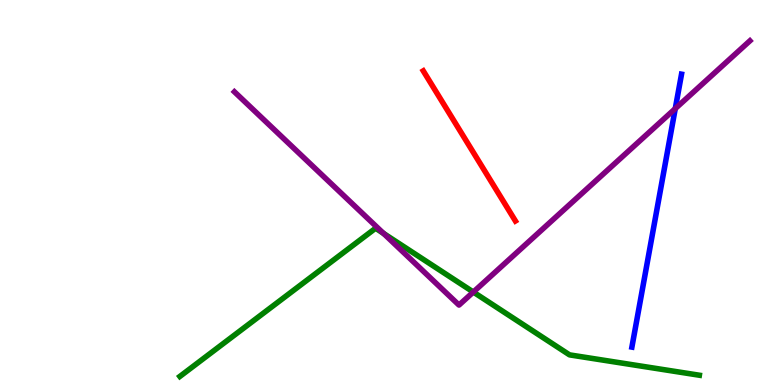[{'lines': ['blue', 'red'], 'intersections': []}, {'lines': ['green', 'red'], 'intersections': []}, {'lines': ['purple', 'red'], 'intersections': []}, {'lines': ['blue', 'green'], 'intersections': []}, {'lines': ['blue', 'purple'], 'intersections': [{'x': 8.71, 'y': 7.18}]}, {'lines': ['green', 'purple'], 'intersections': [{'x': 4.95, 'y': 3.94}, {'x': 6.11, 'y': 2.41}]}]